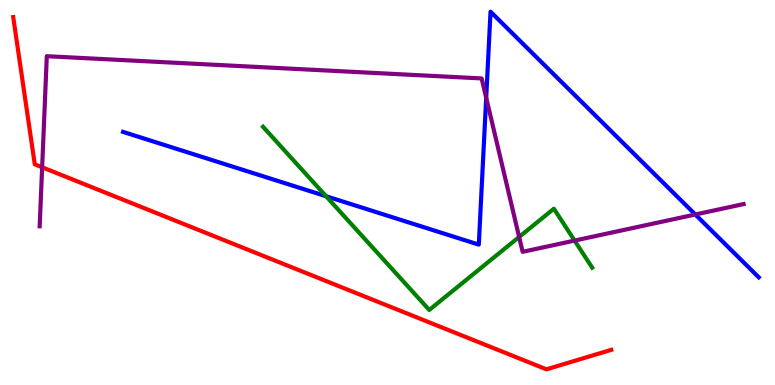[{'lines': ['blue', 'red'], 'intersections': []}, {'lines': ['green', 'red'], 'intersections': []}, {'lines': ['purple', 'red'], 'intersections': [{'x': 0.544, 'y': 5.66}]}, {'lines': ['blue', 'green'], 'intersections': [{'x': 4.21, 'y': 4.9}]}, {'lines': ['blue', 'purple'], 'intersections': [{'x': 6.27, 'y': 7.46}, {'x': 8.97, 'y': 4.43}]}, {'lines': ['green', 'purple'], 'intersections': [{'x': 6.7, 'y': 3.85}, {'x': 7.41, 'y': 3.75}]}]